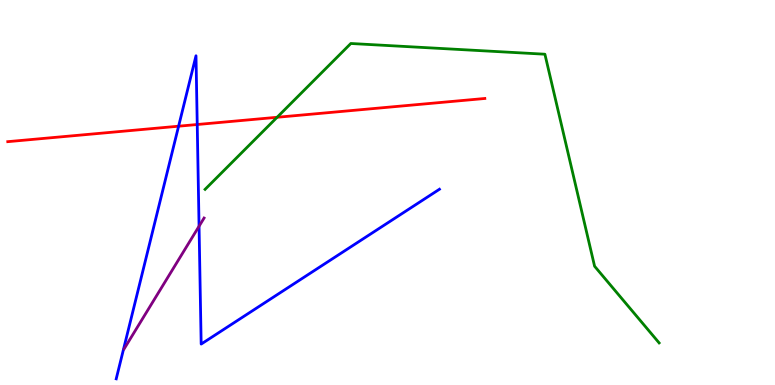[{'lines': ['blue', 'red'], 'intersections': [{'x': 2.3, 'y': 6.72}, {'x': 2.54, 'y': 6.77}]}, {'lines': ['green', 'red'], 'intersections': [{'x': 3.58, 'y': 6.95}]}, {'lines': ['purple', 'red'], 'intersections': []}, {'lines': ['blue', 'green'], 'intersections': []}, {'lines': ['blue', 'purple'], 'intersections': [{'x': 2.57, 'y': 4.12}]}, {'lines': ['green', 'purple'], 'intersections': []}]